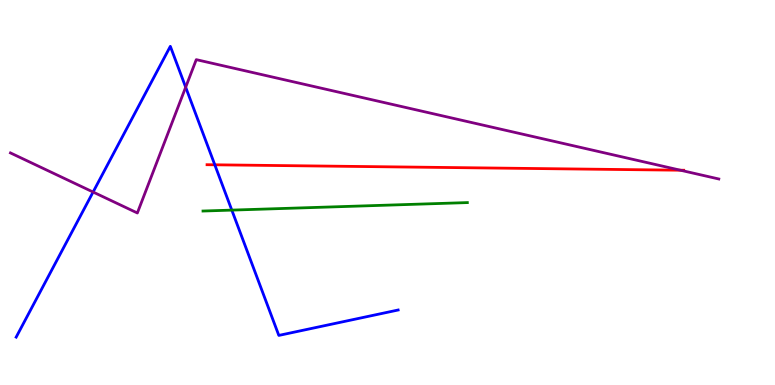[{'lines': ['blue', 'red'], 'intersections': [{'x': 2.77, 'y': 5.72}]}, {'lines': ['green', 'red'], 'intersections': []}, {'lines': ['purple', 'red'], 'intersections': [{'x': 8.78, 'y': 5.58}]}, {'lines': ['blue', 'green'], 'intersections': [{'x': 2.99, 'y': 4.54}]}, {'lines': ['blue', 'purple'], 'intersections': [{'x': 1.2, 'y': 5.01}, {'x': 2.4, 'y': 7.73}]}, {'lines': ['green', 'purple'], 'intersections': []}]